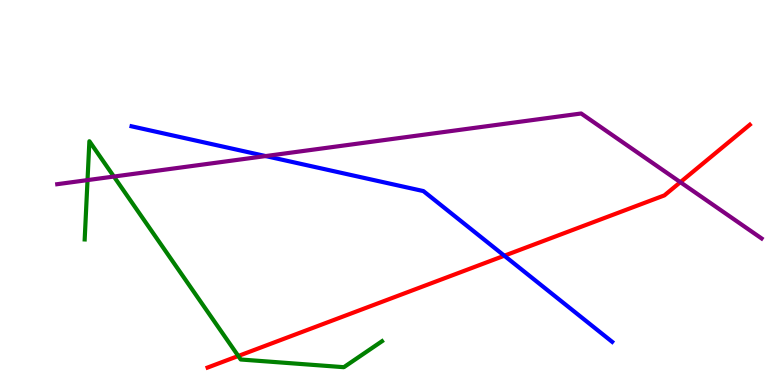[{'lines': ['blue', 'red'], 'intersections': [{'x': 6.51, 'y': 3.36}]}, {'lines': ['green', 'red'], 'intersections': [{'x': 3.07, 'y': 0.754}]}, {'lines': ['purple', 'red'], 'intersections': [{'x': 8.78, 'y': 5.27}]}, {'lines': ['blue', 'green'], 'intersections': []}, {'lines': ['blue', 'purple'], 'intersections': [{'x': 3.43, 'y': 5.95}]}, {'lines': ['green', 'purple'], 'intersections': [{'x': 1.13, 'y': 5.32}, {'x': 1.47, 'y': 5.41}]}]